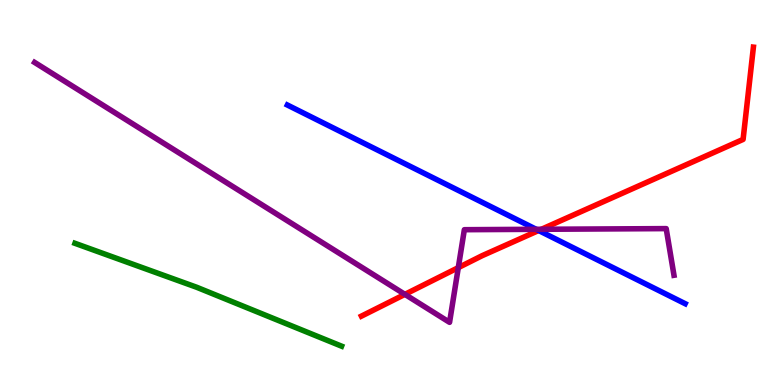[{'lines': ['blue', 'red'], 'intersections': [{'x': 6.95, 'y': 4.01}]}, {'lines': ['green', 'red'], 'intersections': []}, {'lines': ['purple', 'red'], 'intersections': [{'x': 5.22, 'y': 2.35}, {'x': 5.91, 'y': 3.05}, {'x': 6.99, 'y': 4.04}]}, {'lines': ['blue', 'green'], 'intersections': []}, {'lines': ['blue', 'purple'], 'intersections': [{'x': 6.92, 'y': 4.04}]}, {'lines': ['green', 'purple'], 'intersections': []}]